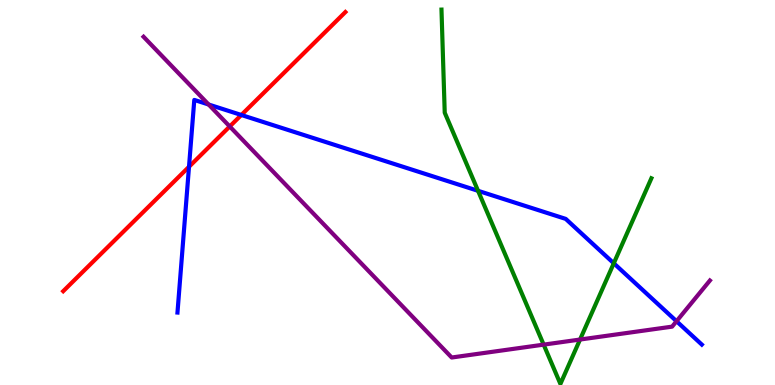[{'lines': ['blue', 'red'], 'intersections': [{'x': 2.44, 'y': 5.67}, {'x': 3.11, 'y': 7.01}]}, {'lines': ['green', 'red'], 'intersections': []}, {'lines': ['purple', 'red'], 'intersections': [{'x': 2.96, 'y': 6.71}]}, {'lines': ['blue', 'green'], 'intersections': [{'x': 6.17, 'y': 5.04}, {'x': 7.92, 'y': 3.16}]}, {'lines': ['blue', 'purple'], 'intersections': [{'x': 2.69, 'y': 7.29}, {'x': 8.73, 'y': 1.66}]}, {'lines': ['green', 'purple'], 'intersections': [{'x': 7.01, 'y': 1.05}, {'x': 7.48, 'y': 1.18}]}]